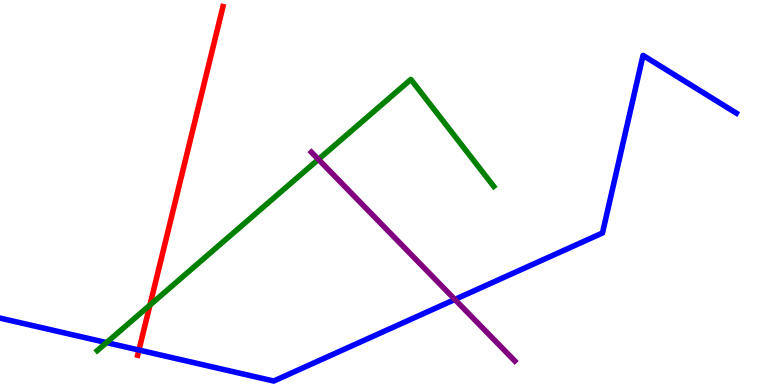[{'lines': ['blue', 'red'], 'intersections': [{'x': 1.79, 'y': 0.908}]}, {'lines': ['green', 'red'], 'intersections': [{'x': 1.93, 'y': 2.08}]}, {'lines': ['purple', 'red'], 'intersections': []}, {'lines': ['blue', 'green'], 'intersections': [{'x': 1.37, 'y': 1.1}]}, {'lines': ['blue', 'purple'], 'intersections': [{'x': 5.87, 'y': 2.22}]}, {'lines': ['green', 'purple'], 'intersections': [{'x': 4.11, 'y': 5.86}]}]